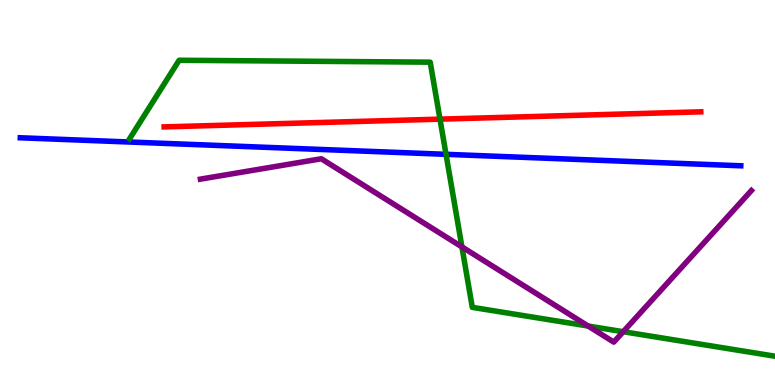[{'lines': ['blue', 'red'], 'intersections': []}, {'lines': ['green', 'red'], 'intersections': [{'x': 5.68, 'y': 6.91}]}, {'lines': ['purple', 'red'], 'intersections': []}, {'lines': ['blue', 'green'], 'intersections': [{'x': 5.76, 'y': 5.99}]}, {'lines': ['blue', 'purple'], 'intersections': []}, {'lines': ['green', 'purple'], 'intersections': [{'x': 5.96, 'y': 3.59}, {'x': 7.59, 'y': 1.53}, {'x': 8.04, 'y': 1.38}]}]